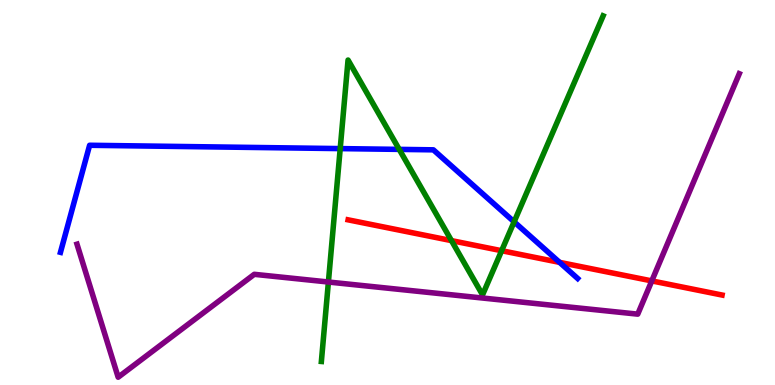[{'lines': ['blue', 'red'], 'intersections': [{'x': 7.22, 'y': 3.19}]}, {'lines': ['green', 'red'], 'intersections': [{'x': 5.83, 'y': 3.75}, {'x': 6.47, 'y': 3.49}]}, {'lines': ['purple', 'red'], 'intersections': [{'x': 8.41, 'y': 2.7}]}, {'lines': ['blue', 'green'], 'intersections': [{'x': 4.39, 'y': 6.14}, {'x': 5.15, 'y': 6.12}, {'x': 6.63, 'y': 4.24}]}, {'lines': ['blue', 'purple'], 'intersections': []}, {'lines': ['green', 'purple'], 'intersections': [{'x': 4.24, 'y': 2.67}]}]